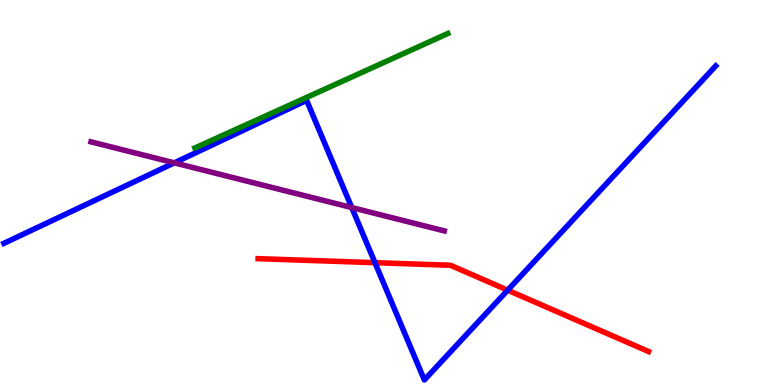[{'lines': ['blue', 'red'], 'intersections': [{'x': 4.84, 'y': 3.18}, {'x': 6.55, 'y': 2.46}]}, {'lines': ['green', 'red'], 'intersections': []}, {'lines': ['purple', 'red'], 'intersections': []}, {'lines': ['blue', 'green'], 'intersections': []}, {'lines': ['blue', 'purple'], 'intersections': [{'x': 2.25, 'y': 5.77}, {'x': 4.54, 'y': 4.61}]}, {'lines': ['green', 'purple'], 'intersections': []}]